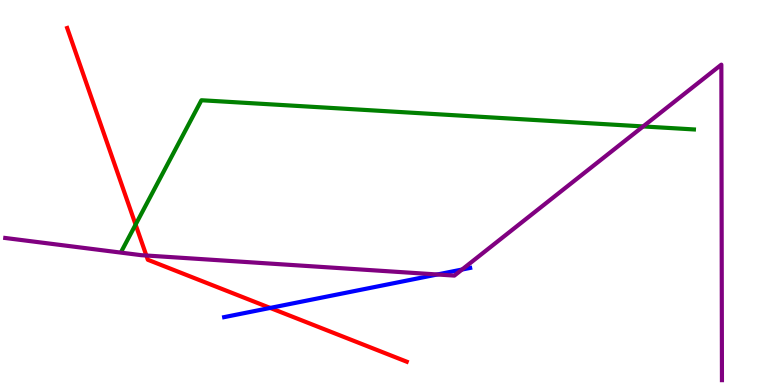[{'lines': ['blue', 'red'], 'intersections': [{'x': 3.49, 'y': 2.0}]}, {'lines': ['green', 'red'], 'intersections': [{'x': 1.75, 'y': 4.17}]}, {'lines': ['purple', 'red'], 'intersections': [{'x': 1.89, 'y': 3.36}]}, {'lines': ['blue', 'green'], 'intersections': []}, {'lines': ['blue', 'purple'], 'intersections': [{'x': 5.64, 'y': 2.87}, {'x': 5.96, 'y': 3.0}]}, {'lines': ['green', 'purple'], 'intersections': [{'x': 8.3, 'y': 6.72}]}]